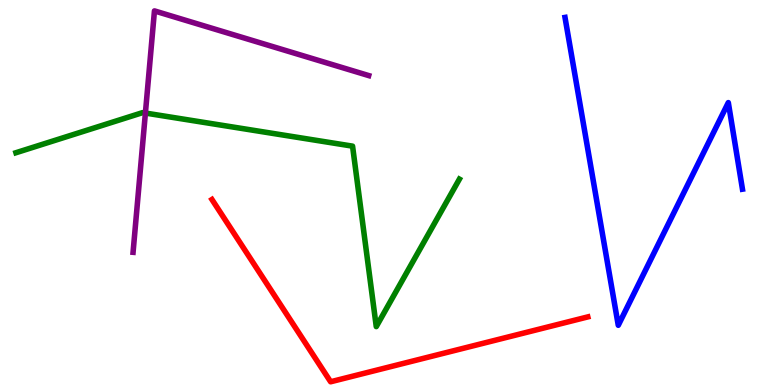[{'lines': ['blue', 'red'], 'intersections': []}, {'lines': ['green', 'red'], 'intersections': []}, {'lines': ['purple', 'red'], 'intersections': []}, {'lines': ['blue', 'green'], 'intersections': []}, {'lines': ['blue', 'purple'], 'intersections': []}, {'lines': ['green', 'purple'], 'intersections': [{'x': 1.88, 'y': 7.06}]}]